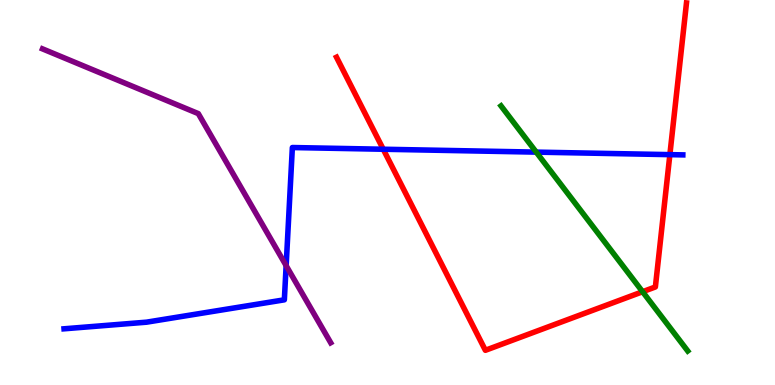[{'lines': ['blue', 'red'], 'intersections': [{'x': 4.95, 'y': 6.12}, {'x': 8.64, 'y': 5.98}]}, {'lines': ['green', 'red'], 'intersections': [{'x': 8.29, 'y': 2.42}]}, {'lines': ['purple', 'red'], 'intersections': []}, {'lines': ['blue', 'green'], 'intersections': [{'x': 6.92, 'y': 6.05}]}, {'lines': ['blue', 'purple'], 'intersections': [{'x': 3.69, 'y': 3.1}]}, {'lines': ['green', 'purple'], 'intersections': []}]